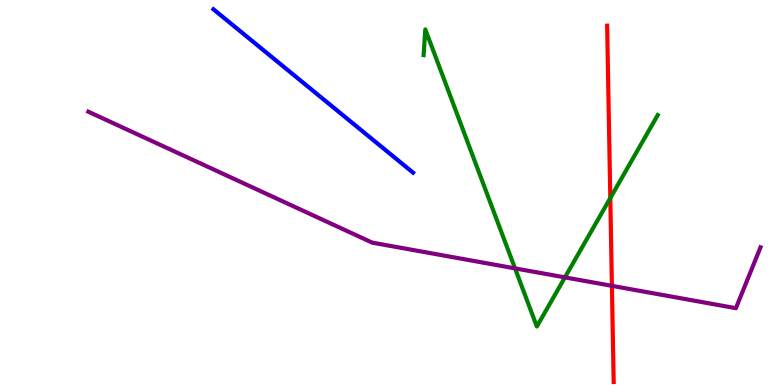[{'lines': ['blue', 'red'], 'intersections': []}, {'lines': ['green', 'red'], 'intersections': [{'x': 7.87, 'y': 4.86}]}, {'lines': ['purple', 'red'], 'intersections': [{'x': 7.9, 'y': 2.58}]}, {'lines': ['blue', 'green'], 'intersections': []}, {'lines': ['blue', 'purple'], 'intersections': []}, {'lines': ['green', 'purple'], 'intersections': [{'x': 6.65, 'y': 3.03}, {'x': 7.29, 'y': 2.8}]}]